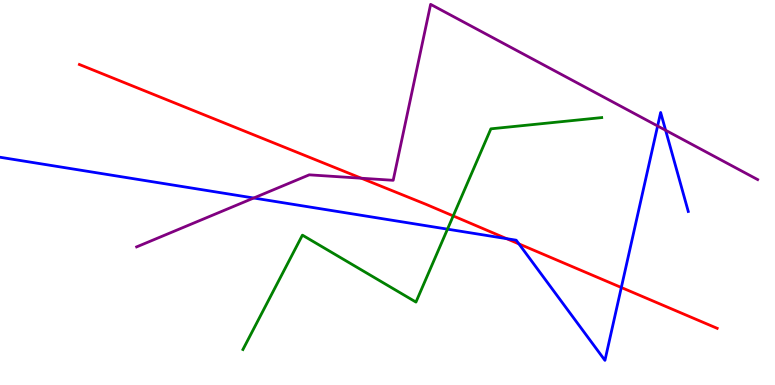[{'lines': ['blue', 'red'], 'intersections': [{'x': 6.54, 'y': 3.8}, {'x': 6.7, 'y': 3.66}, {'x': 8.02, 'y': 2.53}]}, {'lines': ['green', 'red'], 'intersections': [{'x': 5.85, 'y': 4.39}]}, {'lines': ['purple', 'red'], 'intersections': [{'x': 4.66, 'y': 5.37}]}, {'lines': ['blue', 'green'], 'intersections': [{'x': 5.77, 'y': 4.05}]}, {'lines': ['blue', 'purple'], 'intersections': [{'x': 3.27, 'y': 4.86}, {'x': 8.49, 'y': 6.73}, {'x': 8.59, 'y': 6.62}]}, {'lines': ['green', 'purple'], 'intersections': []}]